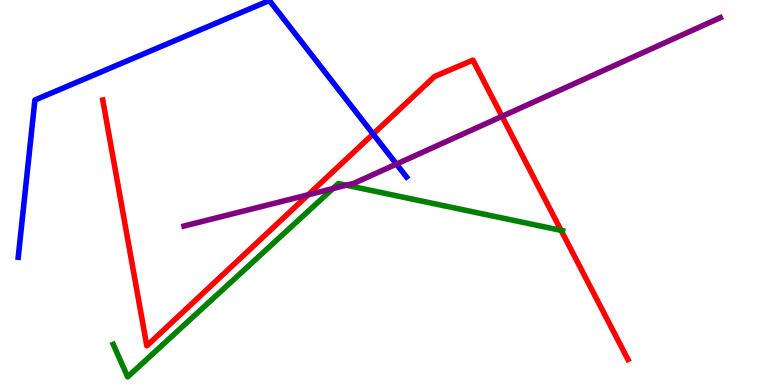[{'lines': ['blue', 'red'], 'intersections': [{'x': 4.81, 'y': 6.52}]}, {'lines': ['green', 'red'], 'intersections': [{'x': 7.24, 'y': 4.02}]}, {'lines': ['purple', 'red'], 'intersections': [{'x': 3.98, 'y': 4.94}, {'x': 6.48, 'y': 6.98}]}, {'lines': ['blue', 'green'], 'intersections': []}, {'lines': ['blue', 'purple'], 'intersections': [{'x': 5.12, 'y': 5.74}]}, {'lines': ['green', 'purple'], 'intersections': [{'x': 4.3, 'y': 5.1}, {'x': 4.47, 'y': 5.19}]}]